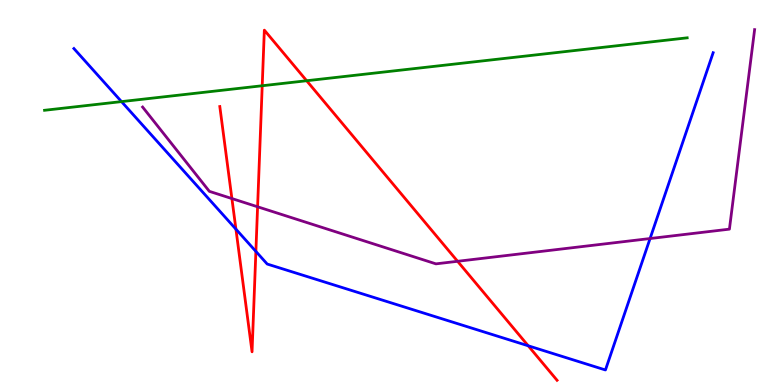[{'lines': ['blue', 'red'], 'intersections': [{'x': 3.04, 'y': 4.05}, {'x': 3.3, 'y': 3.47}, {'x': 6.82, 'y': 1.02}]}, {'lines': ['green', 'red'], 'intersections': [{'x': 3.38, 'y': 7.77}, {'x': 3.96, 'y': 7.9}]}, {'lines': ['purple', 'red'], 'intersections': [{'x': 2.99, 'y': 4.84}, {'x': 3.32, 'y': 4.63}, {'x': 5.9, 'y': 3.21}]}, {'lines': ['blue', 'green'], 'intersections': [{'x': 1.57, 'y': 7.36}]}, {'lines': ['blue', 'purple'], 'intersections': [{'x': 8.39, 'y': 3.8}]}, {'lines': ['green', 'purple'], 'intersections': []}]